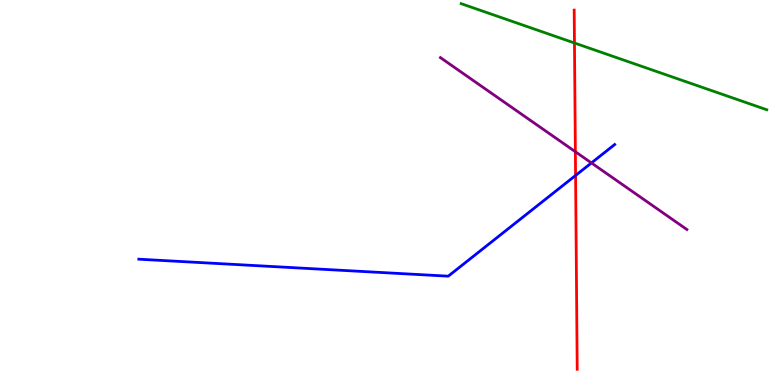[{'lines': ['blue', 'red'], 'intersections': [{'x': 7.43, 'y': 5.44}]}, {'lines': ['green', 'red'], 'intersections': [{'x': 7.41, 'y': 8.88}]}, {'lines': ['purple', 'red'], 'intersections': [{'x': 7.42, 'y': 6.06}]}, {'lines': ['blue', 'green'], 'intersections': []}, {'lines': ['blue', 'purple'], 'intersections': [{'x': 7.63, 'y': 5.77}]}, {'lines': ['green', 'purple'], 'intersections': []}]